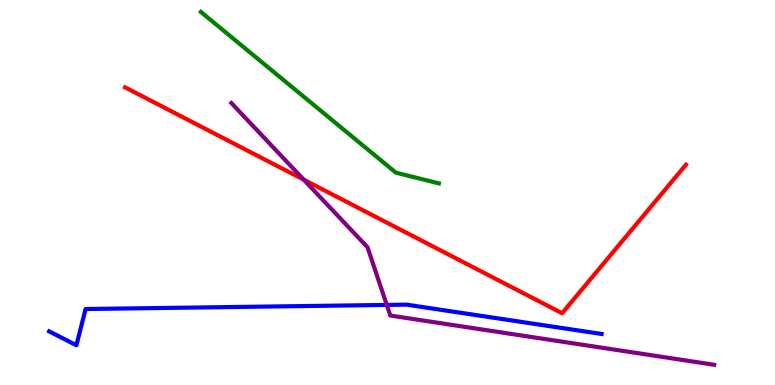[{'lines': ['blue', 'red'], 'intersections': []}, {'lines': ['green', 'red'], 'intersections': []}, {'lines': ['purple', 'red'], 'intersections': [{'x': 3.92, 'y': 5.33}]}, {'lines': ['blue', 'green'], 'intersections': []}, {'lines': ['blue', 'purple'], 'intersections': [{'x': 4.99, 'y': 2.08}]}, {'lines': ['green', 'purple'], 'intersections': []}]